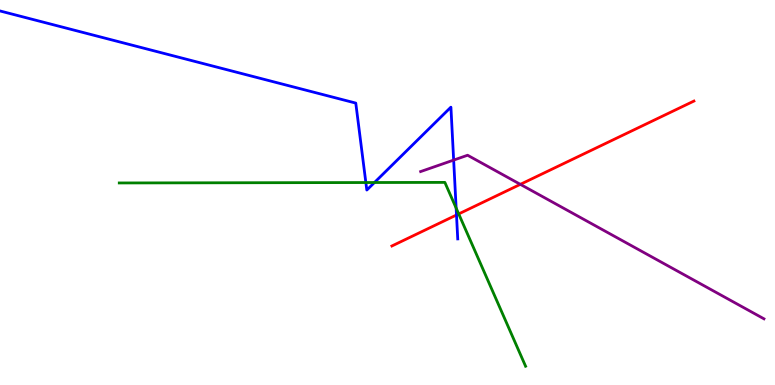[{'lines': ['blue', 'red'], 'intersections': [{'x': 5.89, 'y': 4.42}]}, {'lines': ['green', 'red'], 'intersections': [{'x': 5.92, 'y': 4.44}]}, {'lines': ['purple', 'red'], 'intersections': [{'x': 6.71, 'y': 5.21}]}, {'lines': ['blue', 'green'], 'intersections': [{'x': 4.72, 'y': 5.26}, {'x': 4.83, 'y': 5.26}, {'x': 5.89, 'y': 4.6}]}, {'lines': ['blue', 'purple'], 'intersections': [{'x': 5.85, 'y': 5.84}]}, {'lines': ['green', 'purple'], 'intersections': []}]